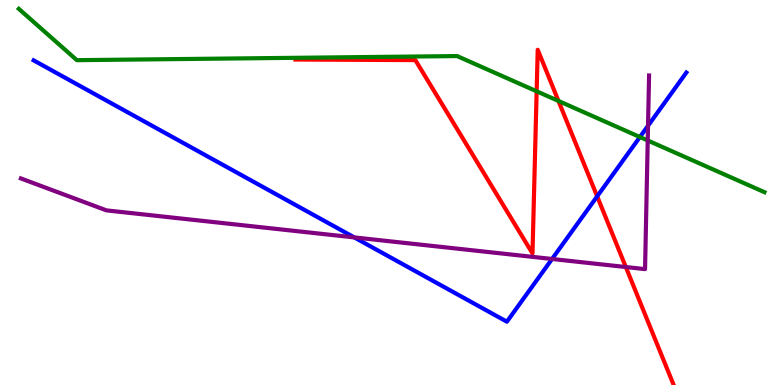[{'lines': ['blue', 'red'], 'intersections': [{'x': 7.71, 'y': 4.9}]}, {'lines': ['green', 'red'], 'intersections': [{'x': 6.92, 'y': 7.63}, {'x': 7.21, 'y': 7.38}]}, {'lines': ['purple', 'red'], 'intersections': [{'x': 8.08, 'y': 3.06}]}, {'lines': ['blue', 'green'], 'intersections': [{'x': 8.26, 'y': 6.44}]}, {'lines': ['blue', 'purple'], 'intersections': [{'x': 4.57, 'y': 3.83}, {'x': 7.12, 'y': 3.27}, {'x': 8.36, 'y': 6.73}]}, {'lines': ['green', 'purple'], 'intersections': [{'x': 8.36, 'y': 6.35}]}]